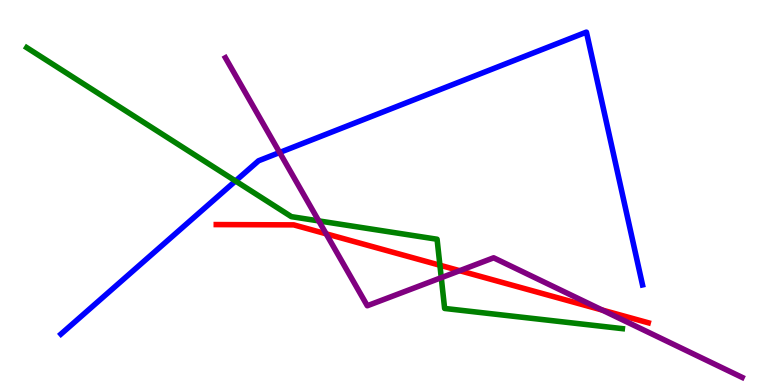[{'lines': ['blue', 'red'], 'intersections': []}, {'lines': ['green', 'red'], 'intersections': [{'x': 5.68, 'y': 3.11}]}, {'lines': ['purple', 'red'], 'intersections': [{'x': 4.21, 'y': 3.93}, {'x': 5.93, 'y': 2.97}, {'x': 7.77, 'y': 1.95}]}, {'lines': ['blue', 'green'], 'intersections': [{'x': 3.04, 'y': 5.3}]}, {'lines': ['blue', 'purple'], 'intersections': [{'x': 3.61, 'y': 6.04}]}, {'lines': ['green', 'purple'], 'intersections': [{'x': 4.11, 'y': 4.26}, {'x': 5.69, 'y': 2.79}]}]